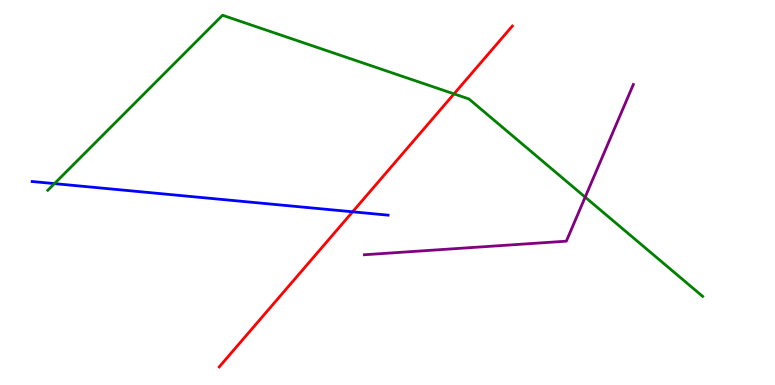[{'lines': ['blue', 'red'], 'intersections': [{'x': 4.55, 'y': 4.5}]}, {'lines': ['green', 'red'], 'intersections': [{'x': 5.86, 'y': 7.56}]}, {'lines': ['purple', 'red'], 'intersections': []}, {'lines': ['blue', 'green'], 'intersections': [{'x': 0.703, 'y': 5.23}]}, {'lines': ['blue', 'purple'], 'intersections': []}, {'lines': ['green', 'purple'], 'intersections': [{'x': 7.55, 'y': 4.88}]}]